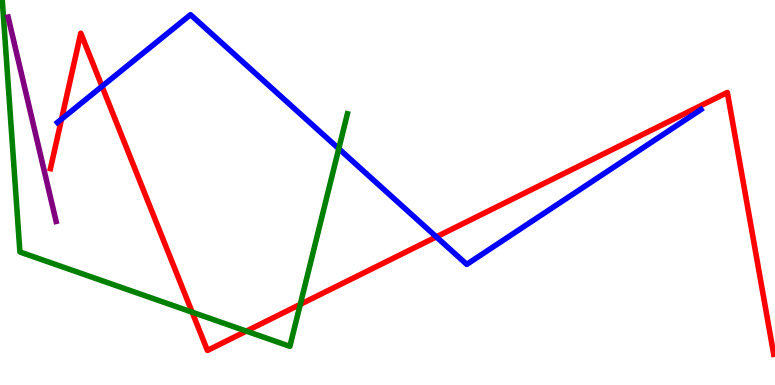[{'lines': ['blue', 'red'], 'intersections': [{'x': 0.794, 'y': 6.91}, {'x': 1.32, 'y': 7.76}, {'x': 5.63, 'y': 3.85}]}, {'lines': ['green', 'red'], 'intersections': [{'x': 2.48, 'y': 1.89}, {'x': 3.18, 'y': 1.4}, {'x': 3.87, 'y': 2.09}]}, {'lines': ['purple', 'red'], 'intersections': []}, {'lines': ['blue', 'green'], 'intersections': [{'x': 4.37, 'y': 6.14}]}, {'lines': ['blue', 'purple'], 'intersections': []}, {'lines': ['green', 'purple'], 'intersections': []}]